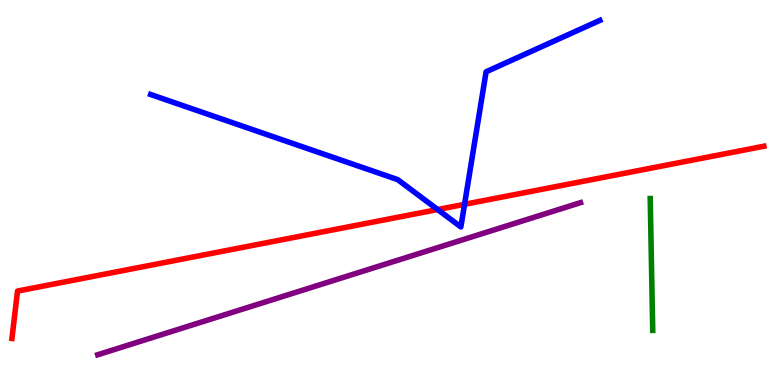[{'lines': ['blue', 'red'], 'intersections': [{'x': 5.65, 'y': 4.56}, {'x': 5.99, 'y': 4.69}]}, {'lines': ['green', 'red'], 'intersections': []}, {'lines': ['purple', 'red'], 'intersections': []}, {'lines': ['blue', 'green'], 'intersections': []}, {'lines': ['blue', 'purple'], 'intersections': []}, {'lines': ['green', 'purple'], 'intersections': []}]